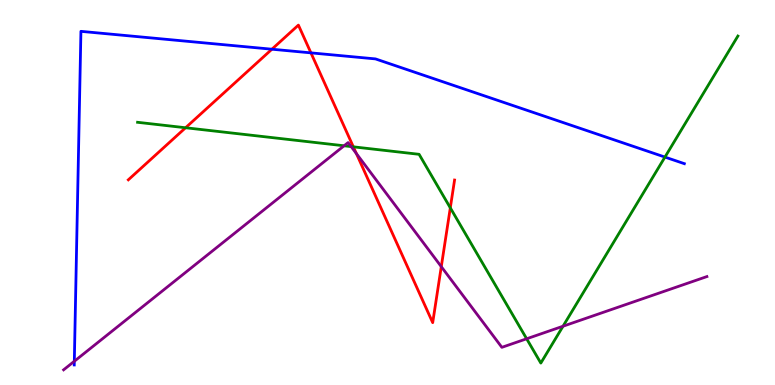[{'lines': ['blue', 'red'], 'intersections': [{'x': 3.51, 'y': 8.72}, {'x': 4.01, 'y': 8.63}]}, {'lines': ['green', 'red'], 'intersections': [{'x': 2.39, 'y': 6.68}, {'x': 4.56, 'y': 6.19}, {'x': 5.81, 'y': 4.6}]}, {'lines': ['purple', 'red'], 'intersections': [{'x': 4.6, 'y': 6.01}, {'x': 5.69, 'y': 3.07}]}, {'lines': ['blue', 'green'], 'intersections': [{'x': 8.58, 'y': 5.92}]}, {'lines': ['blue', 'purple'], 'intersections': [{'x': 0.959, 'y': 0.616}]}, {'lines': ['green', 'purple'], 'intersections': [{'x': 4.44, 'y': 6.21}, {'x': 4.53, 'y': 6.19}, {'x': 6.8, 'y': 1.2}, {'x': 7.26, 'y': 1.53}]}]